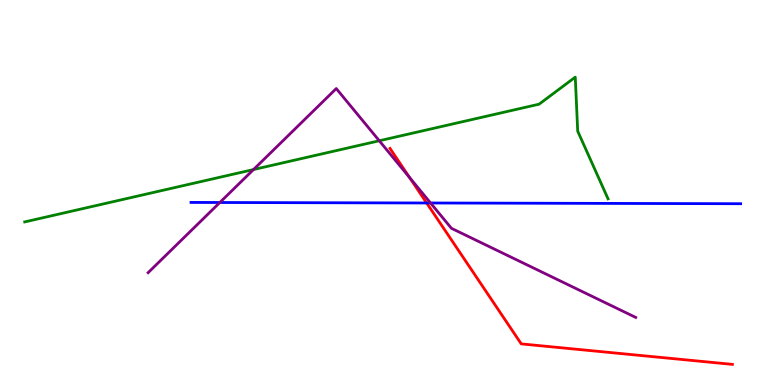[{'lines': ['blue', 'red'], 'intersections': [{'x': 5.51, 'y': 4.73}]}, {'lines': ['green', 'red'], 'intersections': []}, {'lines': ['purple', 'red'], 'intersections': [{'x': 5.28, 'y': 5.39}]}, {'lines': ['blue', 'green'], 'intersections': []}, {'lines': ['blue', 'purple'], 'intersections': [{'x': 2.84, 'y': 4.74}, {'x': 5.56, 'y': 4.73}]}, {'lines': ['green', 'purple'], 'intersections': [{'x': 3.27, 'y': 5.6}, {'x': 4.89, 'y': 6.34}]}]